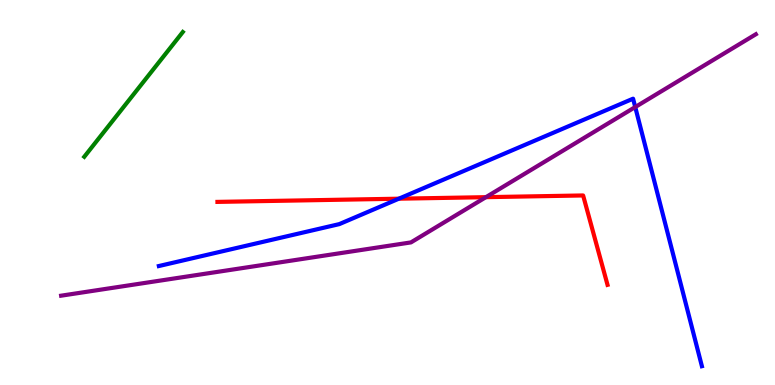[{'lines': ['blue', 'red'], 'intersections': [{'x': 5.15, 'y': 4.84}]}, {'lines': ['green', 'red'], 'intersections': []}, {'lines': ['purple', 'red'], 'intersections': [{'x': 6.27, 'y': 4.88}]}, {'lines': ['blue', 'green'], 'intersections': []}, {'lines': ['blue', 'purple'], 'intersections': [{'x': 8.2, 'y': 7.22}]}, {'lines': ['green', 'purple'], 'intersections': []}]